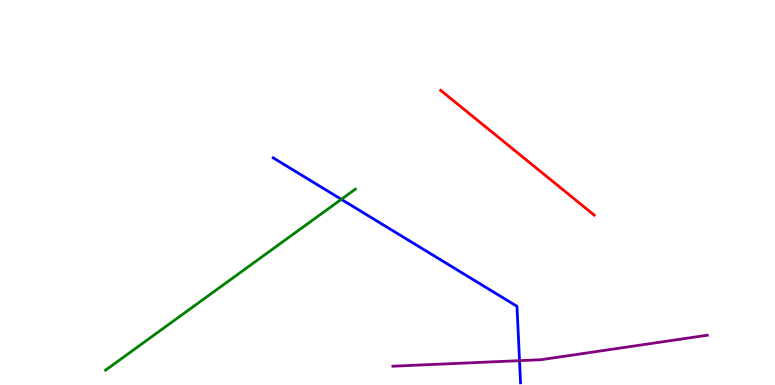[{'lines': ['blue', 'red'], 'intersections': []}, {'lines': ['green', 'red'], 'intersections': []}, {'lines': ['purple', 'red'], 'intersections': []}, {'lines': ['blue', 'green'], 'intersections': [{'x': 4.4, 'y': 4.82}]}, {'lines': ['blue', 'purple'], 'intersections': [{'x': 6.7, 'y': 0.632}]}, {'lines': ['green', 'purple'], 'intersections': []}]